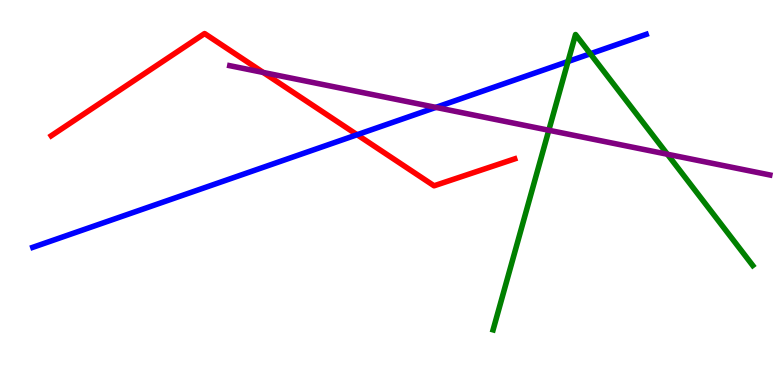[{'lines': ['blue', 'red'], 'intersections': [{'x': 4.61, 'y': 6.5}]}, {'lines': ['green', 'red'], 'intersections': []}, {'lines': ['purple', 'red'], 'intersections': [{'x': 3.4, 'y': 8.12}]}, {'lines': ['blue', 'green'], 'intersections': [{'x': 7.33, 'y': 8.4}, {'x': 7.62, 'y': 8.6}]}, {'lines': ['blue', 'purple'], 'intersections': [{'x': 5.62, 'y': 7.21}]}, {'lines': ['green', 'purple'], 'intersections': [{'x': 7.08, 'y': 6.62}, {'x': 8.61, 'y': 5.99}]}]